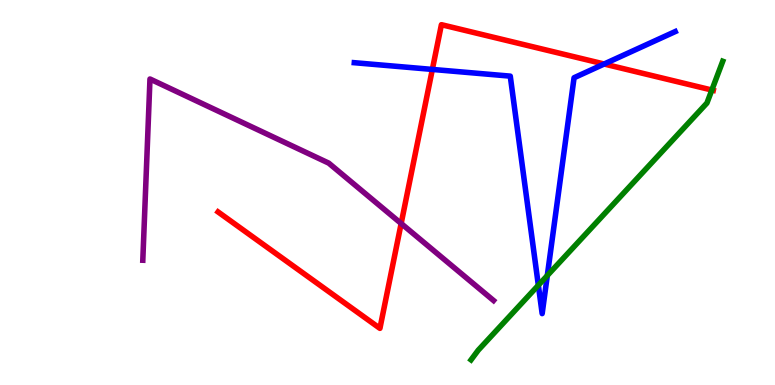[{'lines': ['blue', 'red'], 'intersections': [{'x': 5.58, 'y': 8.2}, {'x': 7.8, 'y': 8.34}]}, {'lines': ['green', 'red'], 'intersections': [{'x': 9.19, 'y': 7.66}]}, {'lines': ['purple', 'red'], 'intersections': [{'x': 5.18, 'y': 4.19}]}, {'lines': ['blue', 'green'], 'intersections': [{'x': 6.95, 'y': 2.59}, {'x': 7.06, 'y': 2.84}]}, {'lines': ['blue', 'purple'], 'intersections': []}, {'lines': ['green', 'purple'], 'intersections': []}]